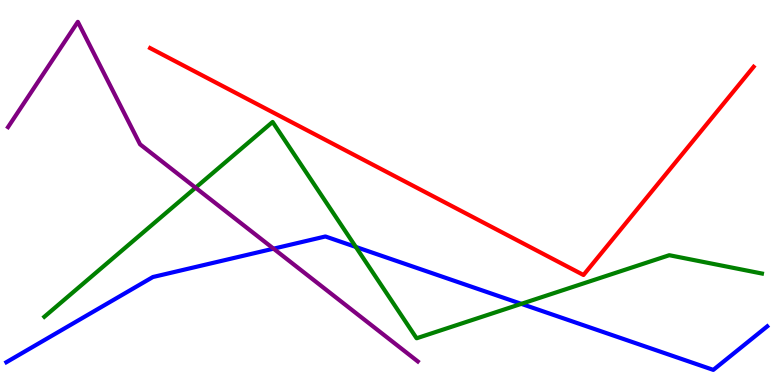[{'lines': ['blue', 'red'], 'intersections': []}, {'lines': ['green', 'red'], 'intersections': []}, {'lines': ['purple', 'red'], 'intersections': []}, {'lines': ['blue', 'green'], 'intersections': [{'x': 4.59, 'y': 3.59}, {'x': 6.73, 'y': 2.11}]}, {'lines': ['blue', 'purple'], 'intersections': [{'x': 3.53, 'y': 3.54}]}, {'lines': ['green', 'purple'], 'intersections': [{'x': 2.52, 'y': 5.12}]}]